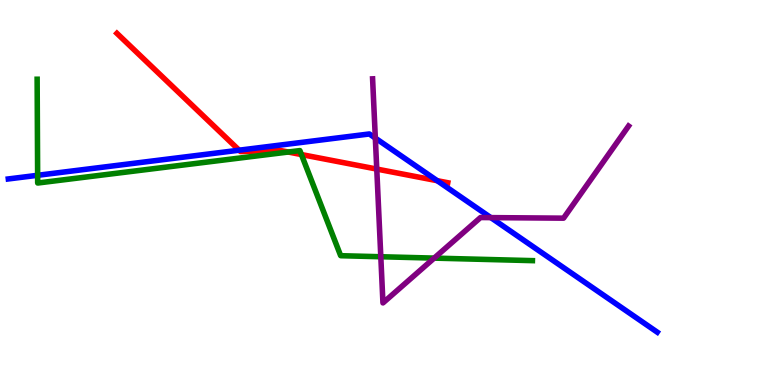[{'lines': ['blue', 'red'], 'intersections': [{'x': 3.09, 'y': 6.1}, {'x': 5.64, 'y': 5.31}]}, {'lines': ['green', 'red'], 'intersections': [{'x': 3.72, 'y': 6.05}, {'x': 3.89, 'y': 5.99}]}, {'lines': ['purple', 'red'], 'intersections': [{'x': 4.86, 'y': 5.61}]}, {'lines': ['blue', 'green'], 'intersections': [{'x': 0.486, 'y': 5.45}]}, {'lines': ['blue', 'purple'], 'intersections': [{'x': 4.84, 'y': 6.41}, {'x': 6.33, 'y': 4.35}]}, {'lines': ['green', 'purple'], 'intersections': [{'x': 4.91, 'y': 3.33}, {'x': 5.6, 'y': 3.3}]}]